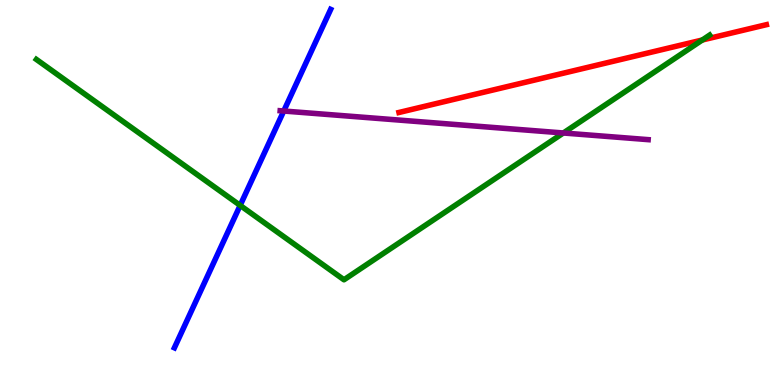[{'lines': ['blue', 'red'], 'intersections': []}, {'lines': ['green', 'red'], 'intersections': [{'x': 9.06, 'y': 8.96}]}, {'lines': ['purple', 'red'], 'intersections': []}, {'lines': ['blue', 'green'], 'intersections': [{'x': 3.1, 'y': 4.66}]}, {'lines': ['blue', 'purple'], 'intersections': [{'x': 3.66, 'y': 7.12}]}, {'lines': ['green', 'purple'], 'intersections': [{'x': 7.27, 'y': 6.55}]}]